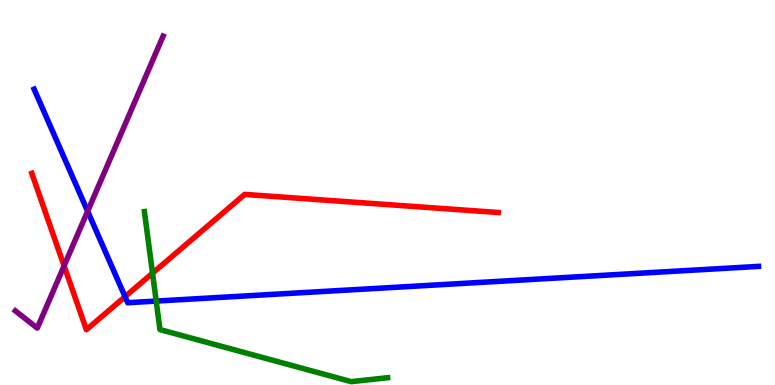[{'lines': ['blue', 'red'], 'intersections': [{'x': 1.61, 'y': 2.29}]}, {'lines': ['green', 'red'], 'intersections': [{'x': 1.97, 'y': 2.9}]}, {'lines': ['purple', 'red'], 'intersections': [{'x': 0.827, 'y': 3.09}]}, {'lines': ['blue', 'green'], 'intersections': [{'x': 2.02, 'y': 2.18}]}, {'lines': ['blue', 'purple'], 'intersections': [{'x': 1.13, 'y': 4.51}]}, {'lines': ['green', 'purple'], 'intersections': []}]